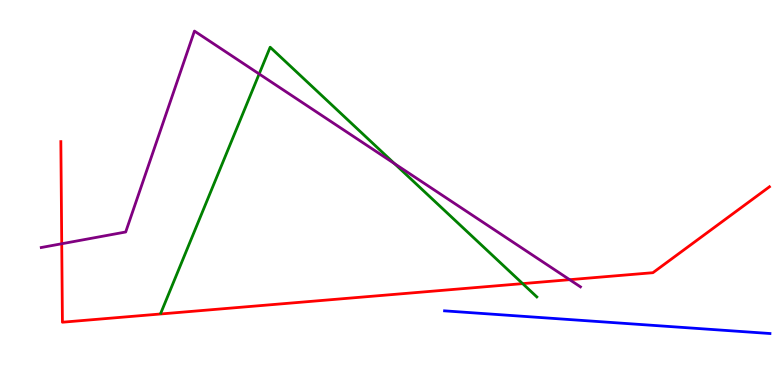[{'lines': ['blue', 'red'], 'intersections': []}, {'lines': ['green', 'red'], 'intersections': [{'x': 6.74, 'y': 2.63}]}, {'lines': ['purple', 'red'], 'intersections': [{'x': 0.797, 'y': 3.67}, {'x': 7.35, 'y': 2.74}]}, {'lines': ['blue', 'green'], 'intersections': []}, {'lines': ['blue', 'purple'], 'intersections': []}, {'lines': ['green', 'purple'], 'intersections': [{'x': 3.34, 'y': 8.08}, {'x': 5.09, 'y': 5.75}]}]